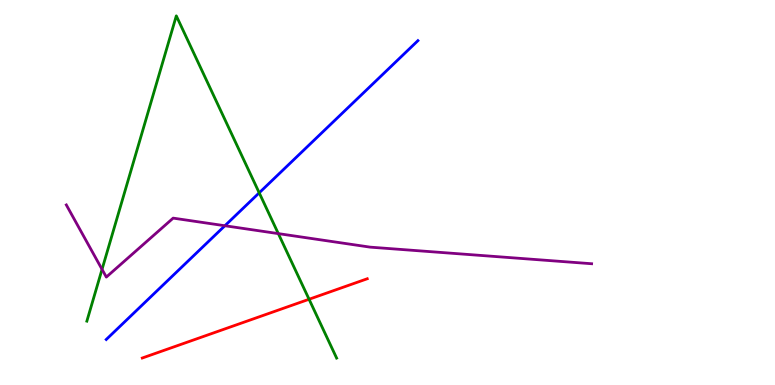[{'lines': ['blue', 'red'], 'intersections': []}, {'lines': ['green', 'red'], 'intersections': [{'x': 3.99, 'y': 2.23}]}, {'lines': ['purple', 'red'], 'intersections': []}, {'lines': ['blue', 'green'], 'intersections': [{'x': 3.34, 'y': 4.99}]}, {'lines': ['blue', 'purple'], 'intersections': [{'x': 2.9, 'y': 4.14}]}, {'lines': ['green', 'purple'], 'intersections': [{'x': 1.32, 'y': 3.0}, {'x': 3.59, 'y': 3.93}]}]